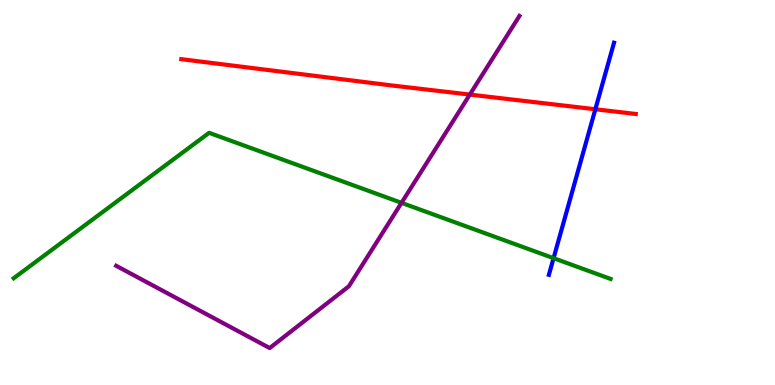[{'lines': ['blue', 'red'], 'intersections': [{'x': 7.68, 'y': 7.16}]}, {'lines': ['green', 'red'], 'intersections': []}, {'lines': ['purple', 'red'], 'intersections': [{'x': 6.06, 'y': 7.54}]}, {'lines': ['blue', 'green'], 'intersections': [{'x': 7.14, 'y': 3.29}]}, {'lines': ['blue', 'purple'], 'intersections': []}, {'lines': ['green', 'purple'], 'intersections': [{'x': 5.18, 'y': 4.73}]}]